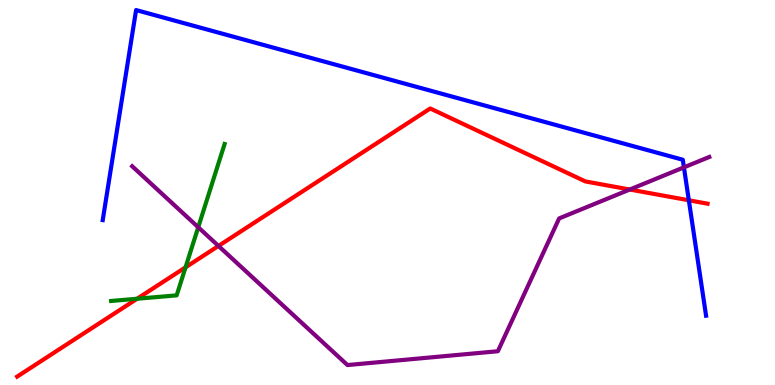[{'lines': ['blue', 'red'], 'intersections': [{'x': 8.89, 'y': 4.8}]}, {'lines': ['green', 'red'], 'intersections': [{'x': 1.77, 'y': 2.24}, {'x': 2.39, 'y': 3.06}]}, {'lines': ['purple', 'red'], 'intersections': [{'x': 2.82, 'y': 3.61}, {'x': 8.13, 'y': 5.08}]}, {'lines': ['blue', 'green'], 'intersections': []}, {'lines': ['blue', 'purple'], 'intersections': [{'x': 8.82, 'y': 5.65}]}, {'lines': ['green', 'purple'], 'intersections': [{'x': 2.56, 'y': 4.1}]}]